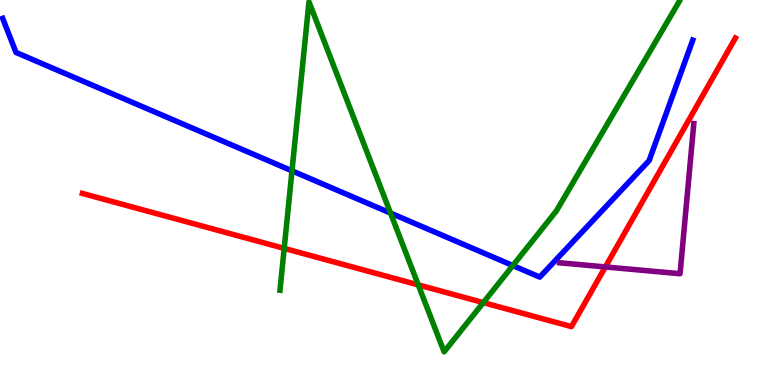[{'lines': ['blue', 'red'], 'intersections': []}, {'lines': ['green', 'red'], 'intersections': [{'x': 3.67, 'y': 3.55}, {'x': 5.4, 'y': 2.6}, {'x': 6.24, 'y': 2.14}]}, {'lines': ['purple', 'red'], 'intersections': [{'x': 7.81, 'y': 3.07}]}, {'lines': ['blue', 'green'], 'intersections': [{'x': 3.77, 'y': 5.56}, {'x': 5.04, 'y': 4.47}, {'x': 6.62, 'y': 3.1}]}, {'lines': ['blue', 'purple'], 'intersections': []}, {'lines': ['green', 'purple'], 'intersections': []}]